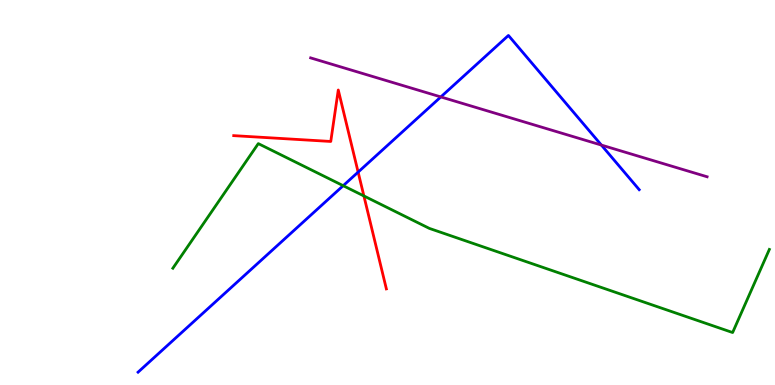[{'lines': ['blue', 'red'], 'intersections': [{'x': 4.62, 'y': 5.53}]}, {'lines': ['green', 'red'], 'intersections': [{'x': 4.7, 'y': 4.91}]}, {'lines': ['purple', 'red'], 'intersections': []}, {'lines': ['blue', 'green'], 'intersections': [{'x': 4.43, 'y': 5.18}]}, {'lines': ['blue', 'purple'], 'intersections': [{'x': 5.69, 'y': 7.48}, {'x': 7.76, 'y': 6.23}]}, {'lines': ['green', 'purple'], 'intersections': []}]